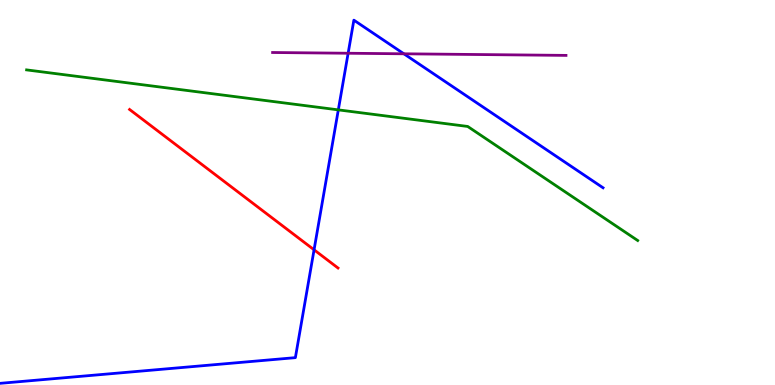[{'lines': ['blue', 'red'], 'intersections': [{'x': 4.05, 'y': 3.51}]}, {'lines': ['green', 'red'], 'intersections': []}, {'lines': ['purple', 'red'], 'intersections': []}, {'lines': ['blue', 'green'], 'intersections': [{'x': 4.37, 'y': 7.15}]}, {'lines': ['blue', 'purple'], 'intersections': [{'x': 4.49, 'y': 8.62}, {'x': 5.21, 'y': 8.6}]}, {'lines': ['green', 'purple'], 'intersections': []}]